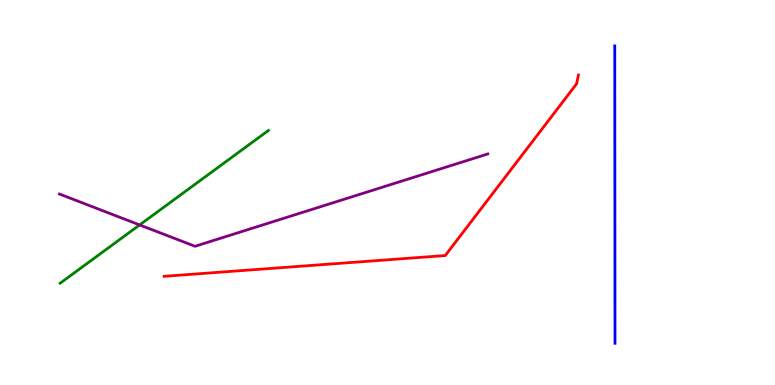[{'lines': ['blue', 'red'], 'intersections': []}, {'lines': ['green', 'red'], 'intersections': []}, {'lines': ['purple', 'red'], 'intersections': []}, {'lines': ['blue', 'green'], 'intersections': []}, {'lines': ['blue', 'purple'], 'intersections': []}, {'lines': ['green', 'purple'], 'intersections': [{'x': 1.8, 'y': 4.16}]}]